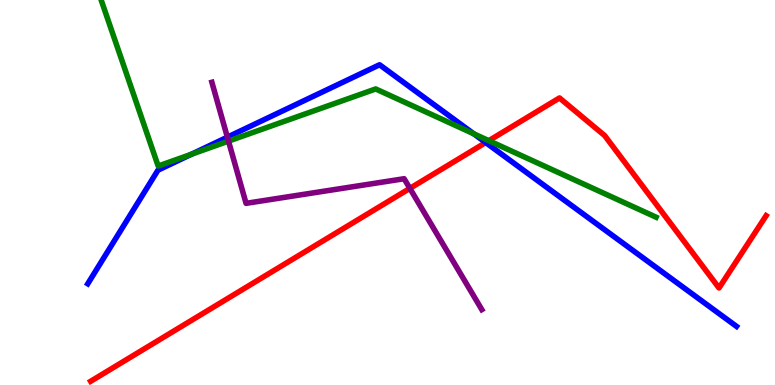[{'lines': ['blue', 'red'], 'intersections': [{'x': 6.27, 'y': 6.3}]}, {'lines': ['green', 'red'], 'intersections': [{'x': 6.31, 'y': 6.35}]}, {'lines': ['purple', 'red'], 'intersections': [{'x': 5.29, 'y': 5.11}]}, {'lines': ['blue', 'green'], 'intersections': [{'x': 2.47, 'y': 5.99}, {'x': 6.11, 'y': 6.52}]}, {'lines': ['blue', 'purple'], 'intersections': [{'x': 2.93, 'y': 6.44}]}, {'lines': ['green', 'purple'], 'intersections': [{'x': 2.95, 'y': 6.33}]}]